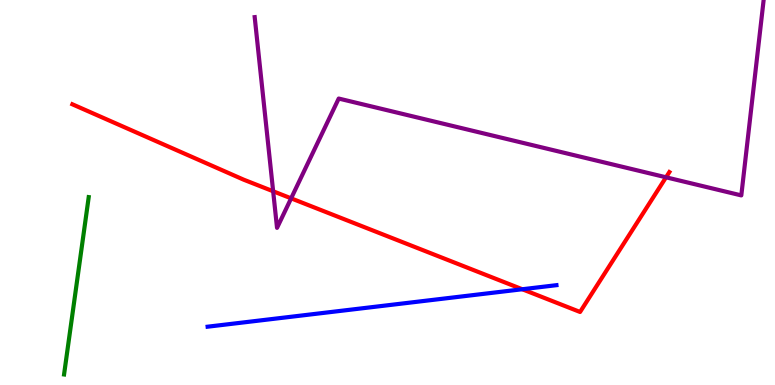[{'lines': ['blue', 'red'], 'intersections': [{'x': 6.74, 'y': 2.49}]}, {'lines': ['green', 'red'], 'intersections': []}, {'lines': ['purple', 'red'], 'intersections': [{'x': 3.52, 'y': 5.03}, {'x': 3.76, 'y': 4.85}, {'x': 8.59, 'y': 5.39}]}, {'lines': ['blue', 'green'], 'intersections': []}, {'lines': ['blue', 'purple'], 'intersections': []}, {'lines': ['green', 'purple'], 'intersections': []}]